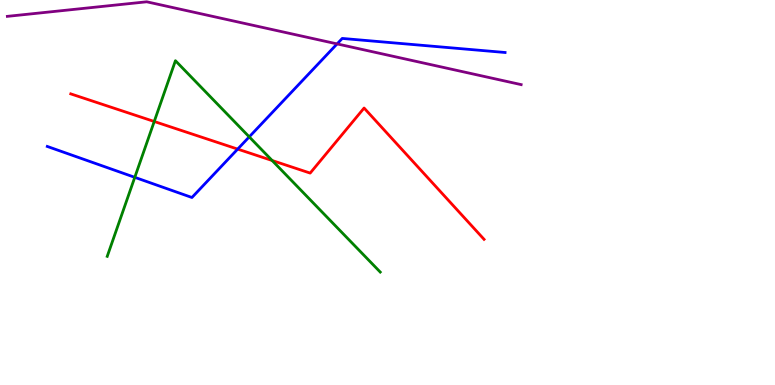[{'lines': ['blue', 'red'], 'intersections': [{'x': 3.07, 'y': 6.13}]}, {'lines': ['green', 'red'], 'intersections': [{'x': 1.99, 'y': 6.84}, {'x': 3.51, 'y': 5.83}]}, {'lines': ['purple', 'red'], 'intersections': []}, {'lines': ['blue', 'green'], 'intersections': [{'x': 1.74, 'y': 5.39}, {'x': 3.22, 'y': 6.44}]}, {'lines': ['blue', 'purple'], 'intersections': [{'x': 4.35, 'y': 8.86}]}, {'lines': ['green', 'purple'], 'intersections': []}]